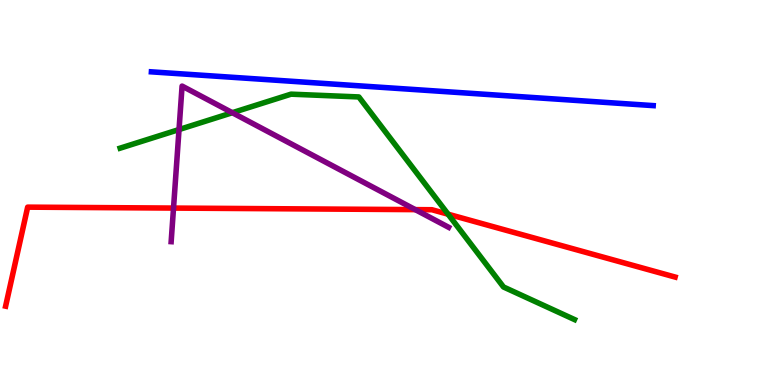[{'lines': ['blue', 'red'], 'intersections': []}, {'lines': ['green', 'red'], 'intersections': [{'x': 5.78, 'y': 4.44}]}, {'lines': ['purple', 'red'], 'intersections': [{'x': 2.24, 'y': 4.6}, {'x': 5.36, 'y': 4.56}]}, {'lines': ['blue', 'green'], 'intersections': []}, {'lines': ['blue', 'purple'], 'intersections': []}, {'lines': ['green', 'purple'], 'intersections': [{'x': 2.31, 'y': 6.63}, {'x': 3.0, 'y': 7.07}]}]